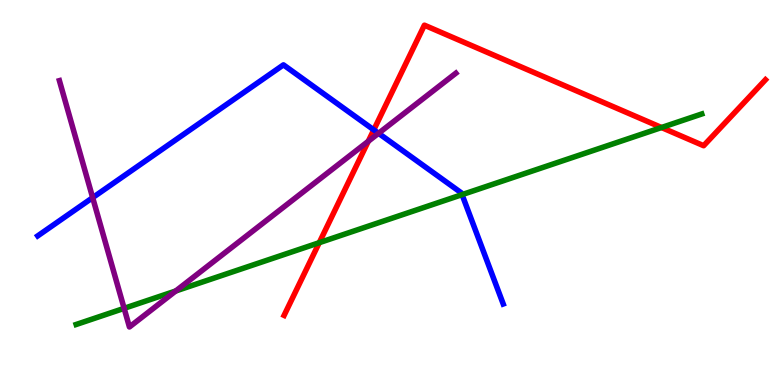[{'lines': ['blue', 'red'], 'intersections': [{'x': 4.82, 'y': 6.63}]}, {'lines': ['green', 'red'], 'intersections': [{'x': 4.12, 'y': 3.7}, {'x': 8.54, 'y': 6.69}]}, {'lines': ['purple', 'red'], 'intersections': [{'x': 4.75, 'y': 6.33}]}, {'lines': ['blue', 'green'], 'intersections': [{'x': 5.96, 'y': 4.94}]}, {'lines': ['blue', 'purple'], 'intersections': [{'x': 1.2, 'y': 4.87}, {'x': 4.88, 'y': 6.54}]}, {'lines': ['green', 'purple'], 'intersections': [{'x': 1.6, 'y': 1.99}, {'x': 2.27, 'y': 2.44}]}]